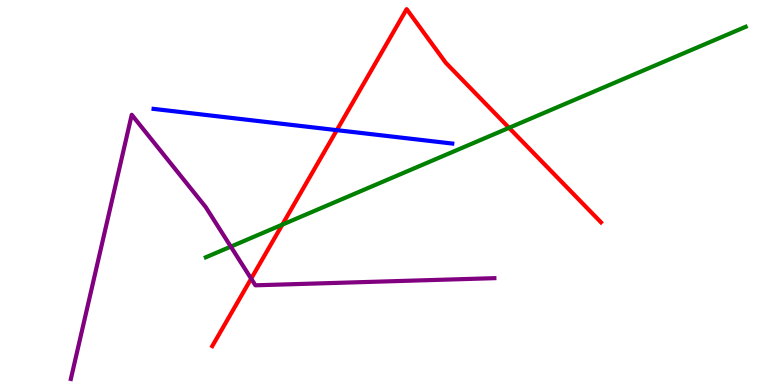[{'lines': ['blue', 'red'], 'intersections': [{'x': 4.35, 'y': 6.62}]}, {'lines': ['green', 'red'], 'intersections': [{'x': 3.64, 'y': 4.17}, {'x': 6.57, 'y': 6.68}]}, {'lines': ['purple', 'red'], 'intersections': [{'x': 3.24, 'y': 2.76}]}, {'lines': ['blue', 'green'], 'intersections': []}, {'lines': ['blue', 'purple'], 'intersections': []}, {'lines': ['green', 'purple'], 'intersections': [{'x': 2.98, 'y': 3.59}]}]